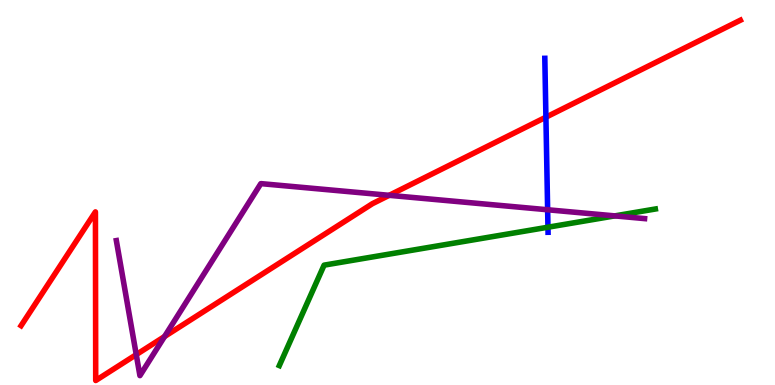[{'lines': ['blue', 'red'], 'intersections': [{'x': 7.04, 'y': 6.96}]}, {'lines': ['green', 'red'], 'intersections': []}, {'lines': ['purple', 'red'], 'intersections': [{'x': 1.76, 'y': 0.789}, {'x': 2.12, 'y': 1.26}, {'x': 5.02, 'y': 4.93}]}, {'lines': ['blue', 'green'], 'intersections': [{'x': 7.07, 'y': 4.1}]}, {'lines': ['blue', 'purple'], 'intersections': [{'x': 7.07, 'y': 4.55}]}, {'lines': ['green', 'purple'], 'intersections': [{'x': 7.93, 'y': 4.39}]}]